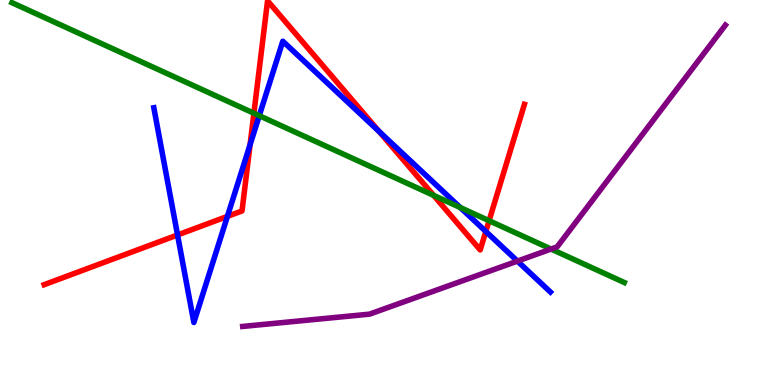[{'lines': ['blue', 'red'], 'intersections': [{'x': 2.29, 'y': 3.9}, {'x': 2.93, 'y': 4.38}, {'x': 3.23, 'y': 6.24}, {'x': 4.89, 'y': 6.59}, {'x': 6.27, 'y': 3.99}]}, {'lines': ['green', 'red'], 'intersections': [{'x': 3.28, 'y': 7.06}, {'x': 5.6, 'y': 4.93}, {'x': 6.31, 'y': 4.27}]}, {'lines': ['purple', 'red'], 'intersections': []}, {'lines': ['blue', 'green'], 'intersections': [{'x': 3.35, 'y': 7.0}, {'x': 5.94, 'y': 4.61}]}, {'lines': ['blue', 'purple'], 'intersections': [{'x': 6.68, 'y': 3.22}]}, {'lines': ['green', 'purple'], 'intersections': [{'x': 7.11, 'y': 3.53}]}]